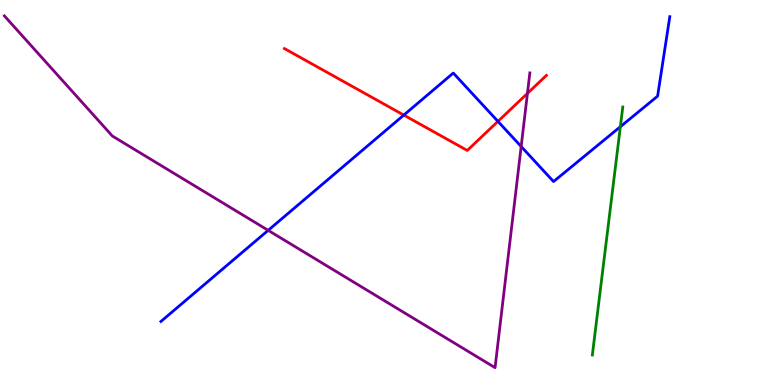[{'lines': ['blue', 'red'], 'intersections': [{'x': 5.21, 'y': 7.01}, {'x': 6.42, 'y': 6.85}]}, {'lines': ['green', 'red'], 'intersections': []}, {'lines': ['purple', 'red'], 'intersections': [{'x': 6.81, 'y': 7.57}]}, {'lines': ['blue', 'green'], 'intersections': [{'x': 8.0, 'y': 6.71}]}, {'lines': ['blue', 'purple'], 'intersections': [{'x': 3.46, 'y': 4.02}, {'x': 6.72, 'y': 6.19}]}, {'lines': ['green', 'purple'], 'intersections': []}]